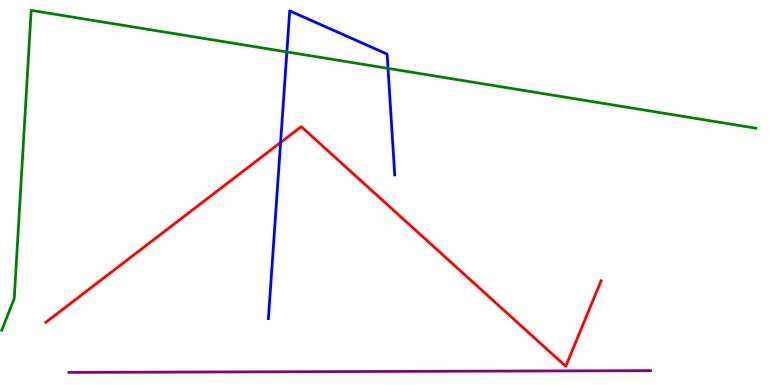[{'lines': ['blue', 'red'], 'intersections': [{'x': 3.62, 'y': 6.3}]}, {'lines': ['green', 'red'], 'intersections': []}, {'lines': ['purple', 'red'], 'intersections': []}, {'lines': ['blue', 'green'], 'intersections': [{'x': 3.7, 'y': 8.65}, {'x': 5.01, 'y': 8.22}]}, {'lines': ['blue', 'purple'], 'intersections': []}, {'lines': ['green', 'purple'], 'intersections': []}]